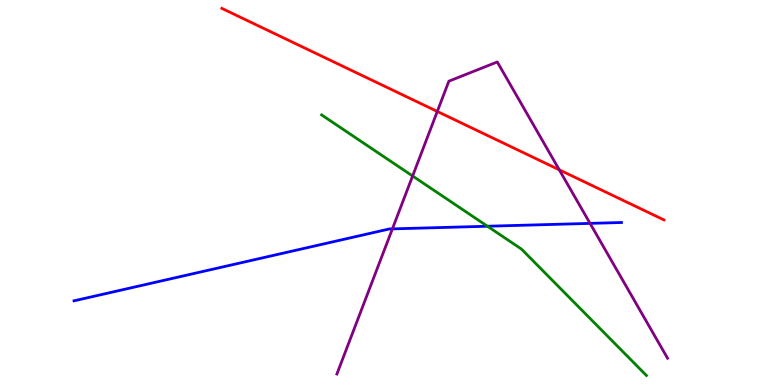[{'lines': ['blue', 'red'], 'intersections': []}, {'lines': ['green', 'red'], 'intersections': []}, {'lines': ['purple', 'red'], 'intersections': [{'x': 5.64, 'y': 7.11}, {'x': 7.22, 'y': 5.59}]}, {'lines': ['blue', 'green'], 'intersections': [{'x': 6.29, 'y': 4.12}]}, {'lines': ['blue', 'purple'], 'intersections': [{'x': 5.06, 'y': 4.05}, {'x': 7.61, 'y': 4.2}]}, {'lines': ['green', 'purple'], 'intersections': [{'x': 5.32, 'y': 5.43}]}]